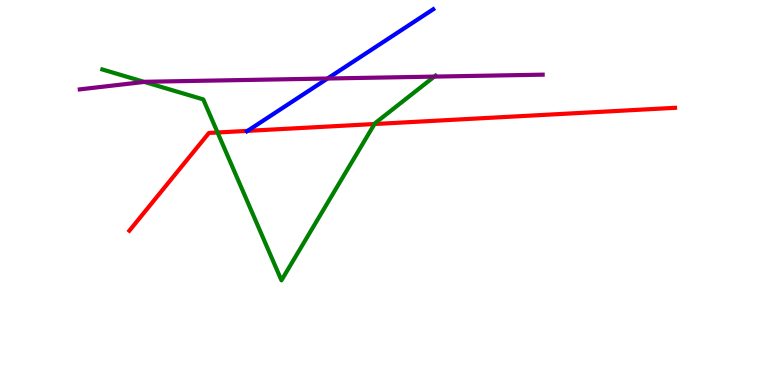[{'lines': ['blue', 'red'], 'intersections': [{'x': 3.19, 'y': 6.6}]}, {'lines': ['green', 'red'], 'intersections': [{'x': 2.81, 'y': 6.56}, {'x': 4.83, 'y': 6.78}]}, {'lines': ['purple', 'red'], 'intersections': []}, {'lines': ['blue', 'green'], 'intersections': []}, {'lines': ['blue', 'purple'], 'intersections': [{'x': 4.23, 'y': 7.96}]}, {'lines': ['green', 'purple'], 'intersections': [{'x': 1.86, 'y': 7.87}, {'x': 5.6, 'y': 8.01}]}]